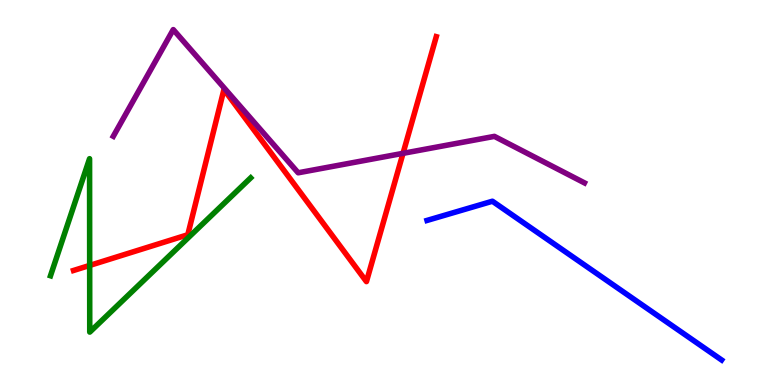[{'lines': ['blue', 'red'], 'intersections': []}, {'lines': ['green', 'red'], 'intersections': [{'x': 1.16, 'y': 3.11}]}, {'lines': ['purple', 'red'], 'intersections': [{'x': 5.2, 'y': 6.02}]}, {'lines': ['blue', 'green'], 'intersections': []}, {'lines': ['blue', 'purple'], 'intersections': []}, {'lines': ['green', 'purple'], 'intersections': []}]